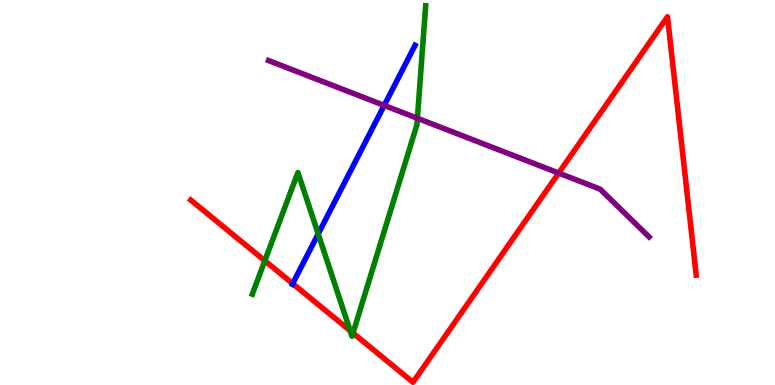[{'lines': ['blue', 'red'], 'intersections': [{'x': 3.78, 'y': 2.63}]}, {'lines': ['green', 'red'], 'intersections': [{'x': 3.42, 'y': 3.23}, {'x': 4.52, 'y': 1.41}, {'x': 4.55, 'y': 1.35}]}, {'lines': ['purple', 'red'], 'intersections': [{'x': 7.21, 'y': 5.51}]}, {'lines': ['blue', 'green'], 'intersections': [{'x': 4.11, 'y': 3.92}]}, {'lines': ['blue', 'purple'], 'intersections': [{'x': 4.96, 'y': 7.26}]}, {'lines': ['green', 'purple'], 'intersections': [{'x': 5.39, 'y': 6.93}]}]